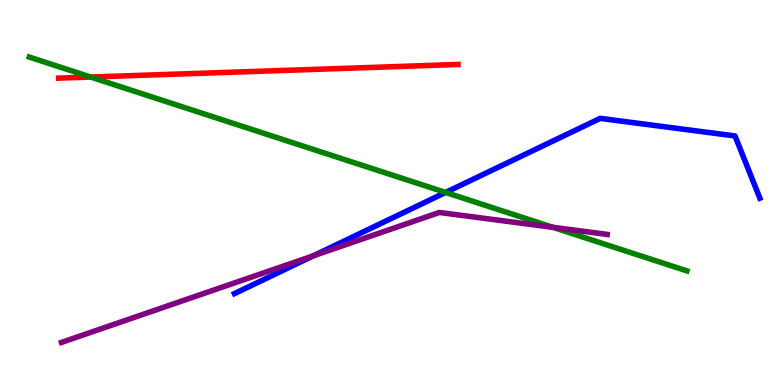[{'lines': ['blue', 'red'], 'intersections': []}, {'lines': ['green', 'red'], 'intersections': [{'x': 1.17, 'y': 8.0}]}, {'lines': ['purple', 'red'], 'intersections': []}, {'lines': ['blue', 'green'], 'intersections': [{'x': 5.75, 'y': 5.0}]}, {'lines': ['blue', 'purple'], 'intersections': [{'x': 4.04, 'y': 3.36}]}, {'lines': ['green', 'purple'], 'intersections': [{'x': 7.13, 'y': 4.1}]}]